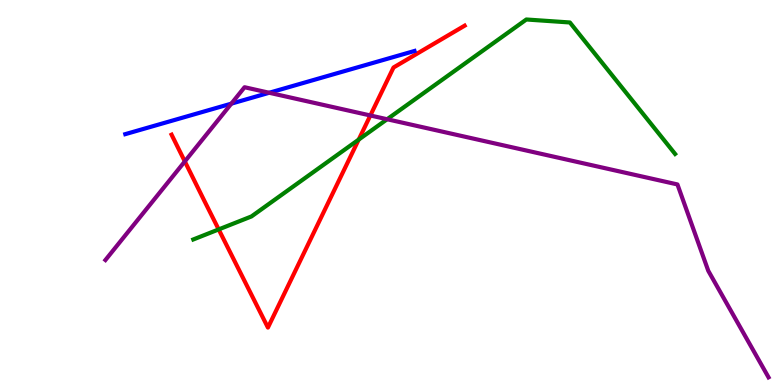[{'lines': ['blue', 'red'], 'intersections': []}, {'lines': ['green', 'red'], 'intersections': [{'x': 2.82, 'y': 4.04}, {'x': 4.63, 'y': 6.37}]}, {'lines': ['purple', 'red'], 'intersections': [{'x': 2.38, 'y': 5.81}, {'x': 4.78, 'y': 7.0}]}, {'lines': ['blue', 'green'], 'intersections': []}, {'lines': ['blue', 'purple'], 'intersections': [{'x': 2.99, 'y': 7.31}, {'x': 3.47, 'y': 7.59}]}, {'lines': ['green', 'purple'], 'intersections': [{'x': 5.0, 'y': 6.9}]}]